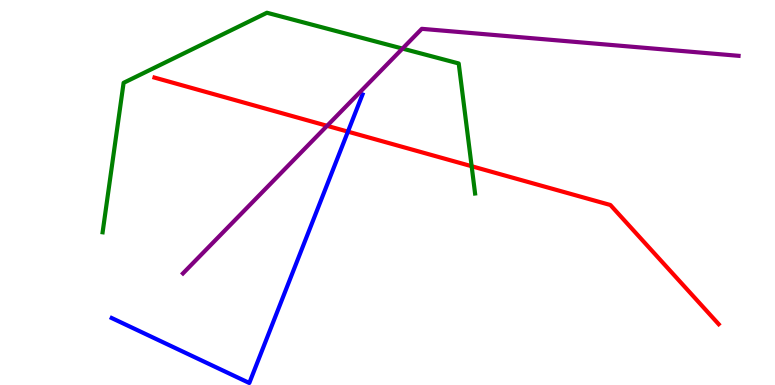[{'lines': ['blue', 'red'], 'intersections': [{'x': 4.49, 'y': 6.58}]}, {'lines': ['green', 'red'], 'intersections': [{'x': 6.09, 'y': 5.68}]}, {'lines': ['purple', 'red'], 'intersections': [{'x': 4.22, 'y': 6.73}]}, {'lines': ['blue', 'green'], 'intersections': []}, {'lines': ['blue', 'purple'], 'intersections': []}, {'lines': ['green', 'purple'], 'intersections': [{'x': 5.19, 'y': 8.74}]}]